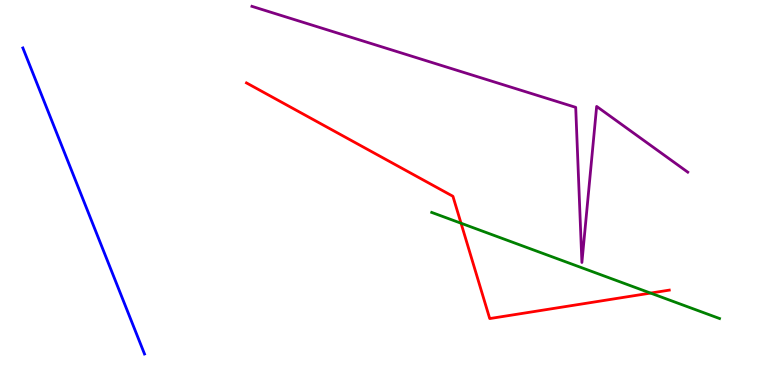[{'lines': ['blue', 'red'], 'intersections': []}, {'lines': ['green', 'red'], 'intersections': [{'x': 5.95, 'y': 4.2}, {'x': 8.39, 'y': 2.39}]}, {'lines': ['purple', 'red'], 'intersections': []}, {'lines': ['blue', 'green'], 'intersections': []}, {'lines': ['blue', 'purple'], 'intersections': []}, {'lines': ['green', 'purple'], 'intersections': []}]